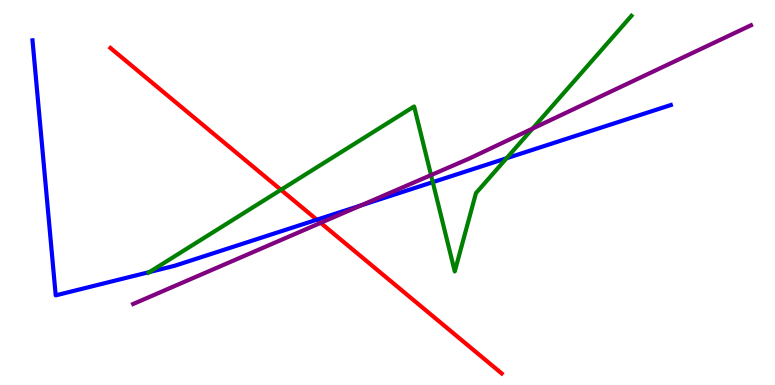[{'lines': ['blue', 'red'], 'intersections': [{'x': 4.09, 'y': 4.29}]}, {'lines': ['green', 'red'], 'intersections': [{'x': 3.62, 'y': 5.07}]}, {'lines': ['purple', 'red'], 'intersections': [{'x': 4.14, 'y': 4.21}]}, {'lines': ['blue', 'green'], 'intersections': [{'x': 1.93, 'y': 2.93}, {'x': 5.58, 'y': 5.27}, {'x': 6.54, 'y': 5.89}]}, {'lines': ['blue', 'purple'], 'intersections': [{'x': 4.66, 'y': 4.66}]}, {'lines': ['green', 'purple'], 'intersections': [{'x': 5.56, 'y': 5.45}, {'x': 6.87, 'y': 6.66}]}]